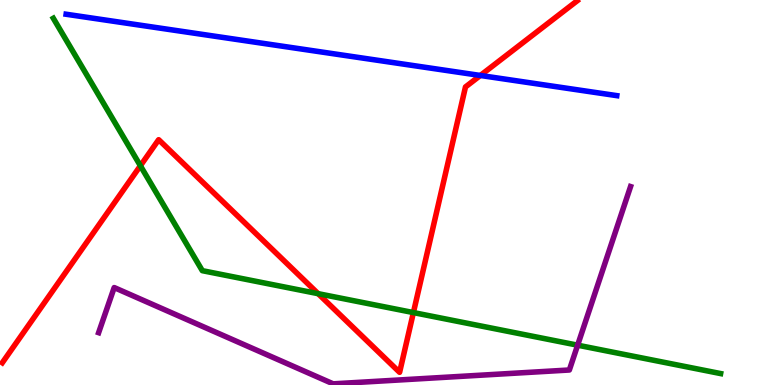[{'lines': ['blue', 'red'], 'intersections': [{'x': 6.2, 'y': 8.04}]}, {'lines': ['green', 'red'], 'intersections': [{'x': 1.81, 'y': 5.69}, {'x': 4.11, 'y': 2.37}, {'x': 5.33, 'y': 1.88}]}, {'lines': ['purple', 'red'], 'intersections': []}, {'lines': ['blue', 'green'], 'intersections': []}, {'lines': ['blue', 'purple'], 'intersections': []}, {'lines': ['green', 'purple'], 'intersections': [{'x': 7.45, 'y': 1.03}]}]